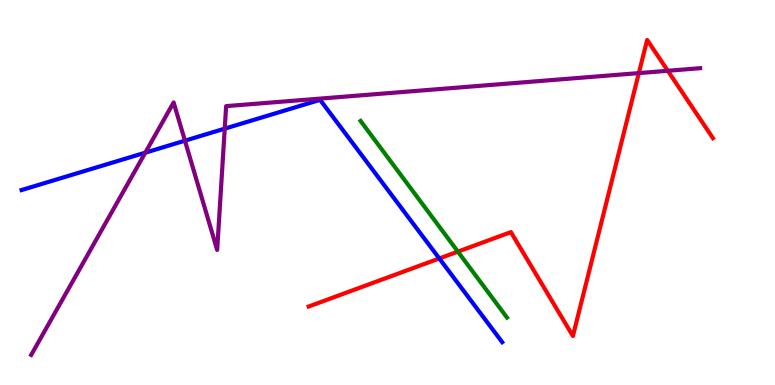[{'lines': ['blue', 'red'], 'intersections': [{'x': 5.67, 'y': 3.29}]}, {'lines': ['green', 'red'], 'intersections': [{'x': 5.91, 'y': 3.46}]}, {'lines': ['purple', 'red'], 'intersections': [{'x': 8.24, 'y': 8.1}, {'x': 8.62, 'y': 8.16}]}, {'lines': ['blue', 'green'], 'intersections': []}, {'lines': ['blue', 'purple'], 'intersections': [{'x': 1.87, 'y': 6.03}, {'x': 2.39, 'y': 6.35}, {'x': 2.9, 'y': 6.66}]}, {'lines': ['green', 'purple'], 'intersections': []}]